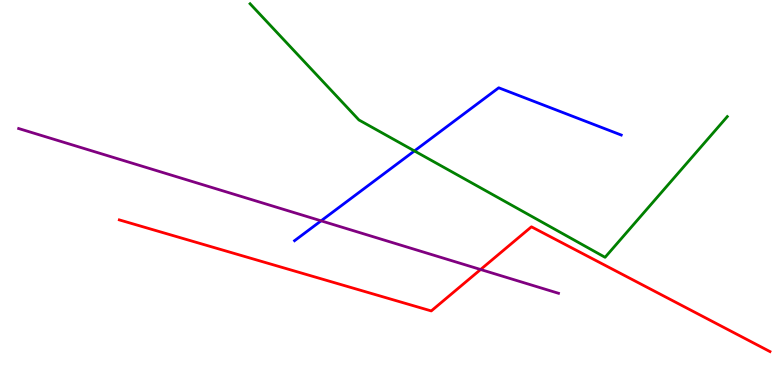[{'lines': ['blue', 'red'], 'intersections': []}, {'lines': ['green', 'red'], 'intersections': []}, {'lines': ['purple', 'red'], 'intersections': [{'x': 6.2, 'y': 3.0}]}, {'lines': ['blue', 'green'], 'intersections': [{'x': 5.35, 'y': 6.08}]}, {'lines': ['blue', 'purple'], 'intersections': [{'x': 4.14, 'y': 4.26}]}, {'lines': ['green', 'purple'], 'intersections': []}]